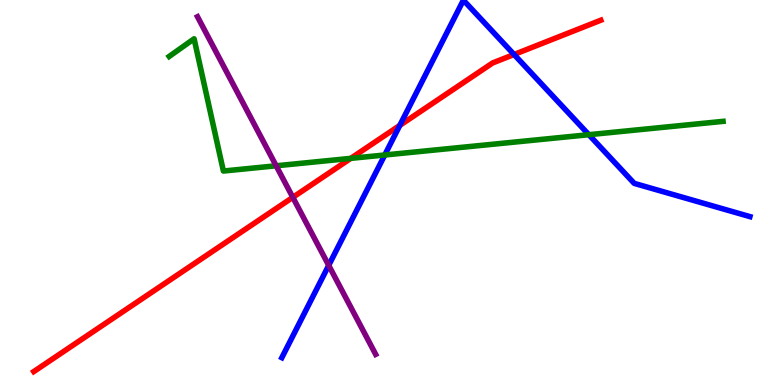[{'lines': ['blue', 'red'], 'intersections': [{'x': 5.16, 'y': 6.74}, {'x': 6.63, 'y': 8.58}]}, {'lines': ['green', 'red'], 'intersections': [{'x': 4.53, 'y': 5.89}]}, {'lines': ['purple', 'red'], 'intersections': [{'x': 3.78, 'y': 4.87}]}, {'lines': ['blue', 'green'], 'intersections': [{'x': 4.96, 'y': 5.97}, {'x': 7.6, 'y': 6.5}]}, {'lines': ['blue', 'purple'], 'intersections': [{'x': 4.24, 'y': 3.11}]}, {'lines': ['green', 'purple'], 'intersections': [{'x': 3.56, 'y': 5.69}]}]